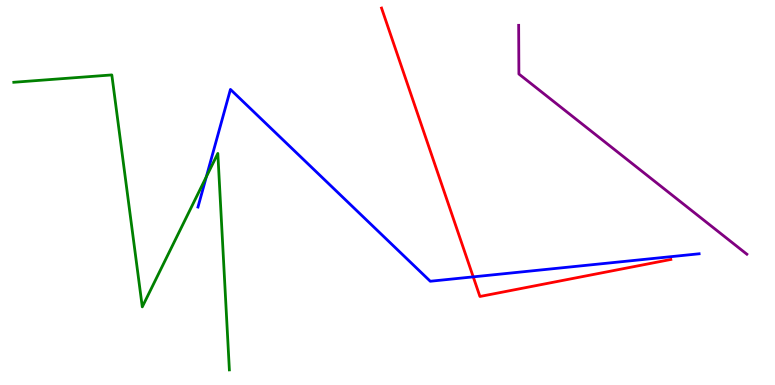[{'lines': ['blue', 'red'], 'intersections': [{'x': 6.11, 'y': 2.81}]}, {'lines': ['green', 'red'], 'intersections': []}, {'lines': ['purple', 'red'], 'intersections': []}, {'lines': ['blue', 'green'], 'intersections': [{'x': 2.66, 'y': 5.41}]}, {'lines': ['blue', 'purple'], 'intersections': []}, {'lines': ['green', 'purple'], 'intersections': []}]